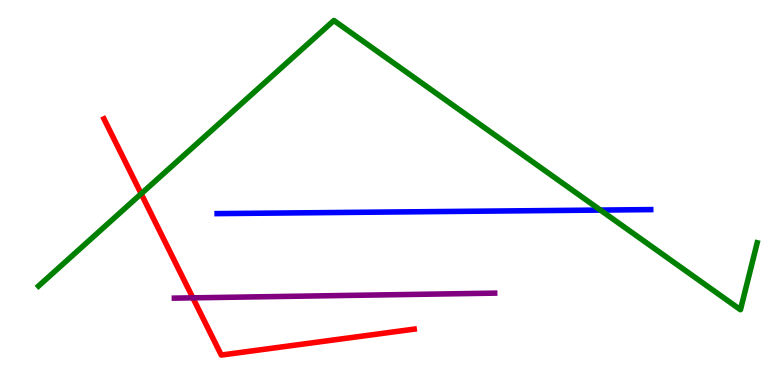[{'lines': ['blue', 'red'], 'intersections': []}, {'lines': ['green', 'red'], 'intersections': [{'x': 1.82, 'y': 4.97}]}, {'lines': ['purple', 'red'], 'intersections': [{'x': 2.49, 'y': 2.26}]}, {'lines': ['blue', 'green'], 'intersections': [{'x': 7.75, 'y': 4.54}]}, {'lines': ['blue', 'purple'], 'intersections': []}, {'lines': ['green', 'purple'], 'intersections': []}]